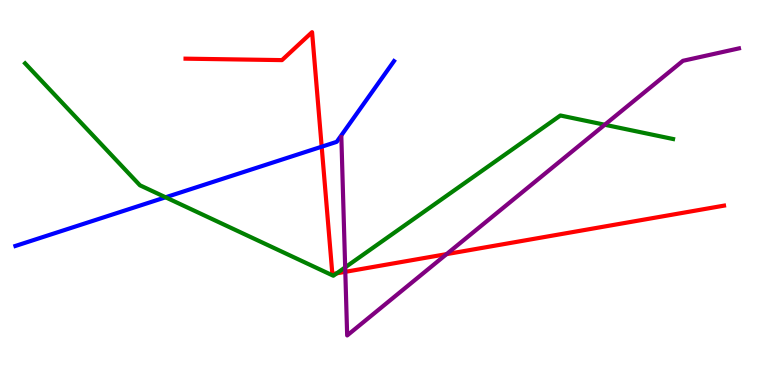[{'lines': ['blue', 'red'], 'intersections': [{'x': 4.15, 'y': 6.19}]}, {'lines': ['green', 'red'], 'intersections': [{'x': 4.35, 'y': 2.9}]}, {'lines': ['purple', 'red'], 'intersections': [{'x': 4.46, 'y': 2.94}, {'x': 5.76, 'y': 3.4}]}, {'lines': ['blue', 'green'], 'intersections': [{'x': 2.14, 'y': 4.88}]}, {'lines': ['blue', 'purple'], 'intersections': []}, {'lines': ['green', 'purple'], 'intersections': [{'x': 4.45, 'y': 3.06}, {'x': 7.8, 'y': 6.76}]}]